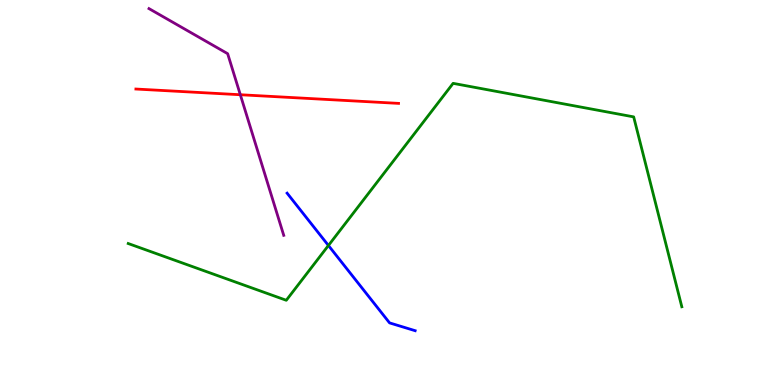[{'lines': ['blue', 'red'], 'intersections': []}, {'lines': ['green', 'red'], 'intersections': []}, {'lines': ['purple', 'red'], 'intersections': [{'x': 3.1, 'y': 7.54}]}, {'lines': ['blue', 'green'], 'intersections': [{'x': 4.24, 'y': 3.62}]}, {'lines': ['blue', 'purple'], 'intersections': []}, {'lines': ['green', 'purple'], 'intersections': []}]